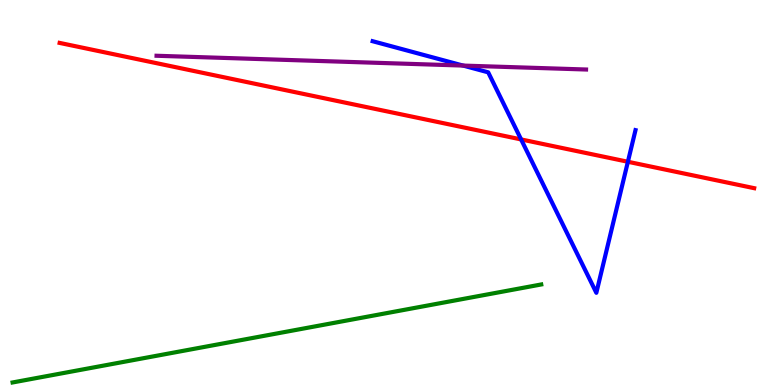[{'lines': ['blue', 'red'], 'intersections': [{'x': 6.72, 'y': 6.38}, {'x': 8.1, 'y': 5.8}]}, {'lines': ['green', 'red'], 'intersections': []}, {'lines': ['purple', 'red'], 'intersections': []}, {'lines': ['blue', 'green'], 'intersections': []}, {'lines': ['blue', 'purple'], 'intersections': [{'x': 5.98, 'y': 8.3}]}, {'lines': ['green', 'purple'], 'intersections': []}]